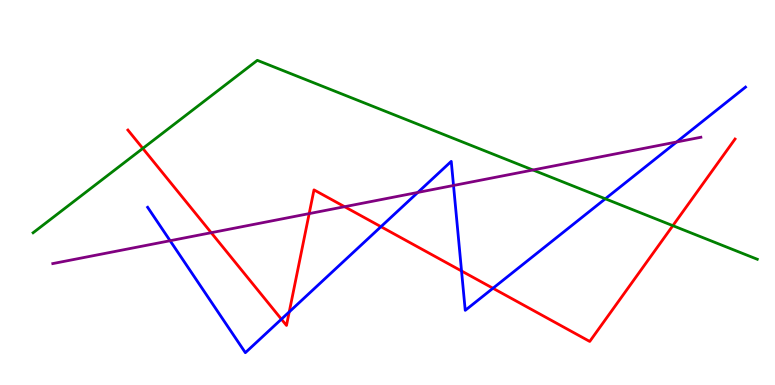[{'lines': ['blue', 'red'], 'intersections': [{'x': 3.63, 'y': 1.71}, {'x': 3.73, 'y': 1.9}, {'x': 4.92, 'y': 4.11}, {'x': 5.96, 'y': 2.96}, {'x': 6.36, 'y': 2.51}]}, {'lines': ['green', 'red'], 'intersections': [{'x': 1.84, 'y': 6.15}, {'x': 8.68, 'y': 4.14}]}, {'lines': ['purple', 'red'], 'intersections': [{'x': 2.73, 'y': 3.96}, {'x': 3.99, 'y': 4.45}, {'x': 4.45, 'y': 4.63}]}, {'lines': ['blue', 'green'], 'intersections': [{'x': 7.81, 'y': 4.84}]}, {'lines': ['blue', 'purple'], 'intersections': [{'x': 2.19, 'y': 3.75}, {'x': 5.39, 'y': 5.0}, {'x': 5.85, 'y': 5.18}, {'x': 8.73, 'y': 6.31}]}, {'lines': ['green', 'purple'], 'intersections': [{'x': 6.88, 'y': 5.58}]}]